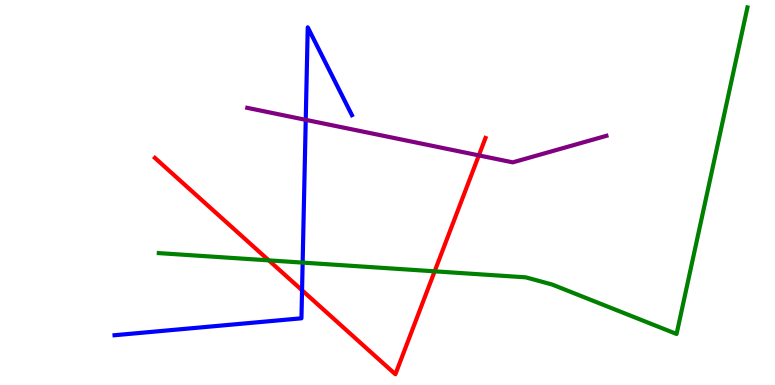[{'lines': ['blue', 'red'], 'intersections': [{'x': 3.9, 'y': 2.46}]}, {'lines': ['green', 'red'], 'intersections': [{'x': 3.47, 'y': 3.24}, {'x': 5.61, 'y': 2.95}]}, {'lines': ['purple', 'red'], 'intersections': [{'x': 6.18, 'y': 5.96}]}, {'lines': ['blue', 'green'], 'intersections': [{'x': 3.91, 'y': 3.18}]}, {'lines': ['blue', 'purple'], 'intersections': [{'x': 3.94, 'y': 6.89}]}, {'lines': ['green', 'purple'], 'intersections': []}]